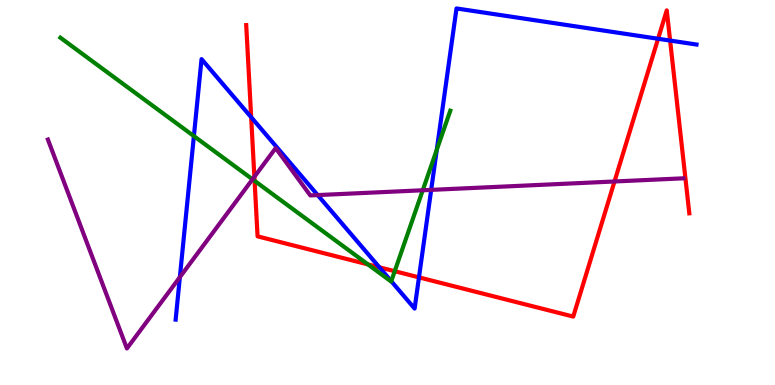[{'lines': ['blue', 'red'], 'intersections': [{'x': 3.24, 'y': 6.96}, {'x': 4.9, 'y': 3.06}, {'x': 5.41, 'y': 2.8}, {'x': 8.49, 'y': 8.99}, {'x': 8.65, 'y': 8.95}]}, {'lines': ['green', 'red'], 'intersections': [{'x': 3.28, 'y': 5.3}, {'x': 4.75, 'y': 3.13}, {'x': 5.09, 'y': 2.96}]}, {'lines': ['purple', 'red'], 'intersections': [{'x': 3.28, 'y': 5.41}, {'x': 7.93, 'y': 5.29}]}, {'lines': ['blue', 'green'], 'intersections': [{'x': 2.5, 'y': 6.47}, {'x': 5.05, 'y': 2.7}, {'x': 5.64, 'y': 6.11}]}, {'lines': ['blue', 'purple'], 'intersections': [{'x': 2.32, 'y': 2.8}, {'x': 4.1, 'y': 4.93}, {'x': 5.56, 'y': 5.07}]}, {'lines': ['green', 'purple'], 'intersections': [{'x': 3.26, 'y': 5.34}, {'x': 5.45, 'y': 5.06}]}]